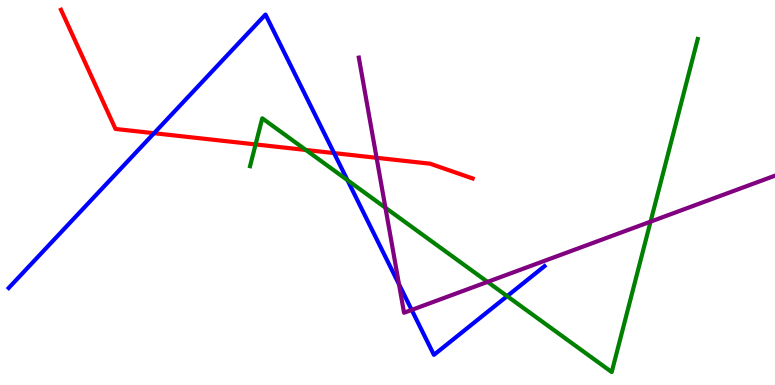[{'lines': ['blue', 'red'], 'intersections': [{'x': 1.99, 'y': 6.54}, {'x': 4.31, 'y': 6.02}]}, {'lines': ['green', 'red'], 'intersections': [{'x': 3.3, 'y': 6.25}, {'x': 3.95, 'y': 6.1}]}, {'lines': ['purple', 'red'], 'intersections': [{'x': 4.86, 'y': 5.9}]}, {'lines': ['blue', 'green'], 'intersections': [{'x': 4.48, 'y': 5.32}, {'x': 6.54, 'y': 2.31}]}, {'lines': ['blue', 'purple'], 'intersections': [{'x': 5.15, 'y': 2.62}, {'x': 5.31, 'y': 1.95}]}, {'lines': ['green', 'purple'], 'intersections': [{'x': 4.97, 'y': 4.6}, {'x': 6.29, 'y': 2.68}, {'x': 8.39, 'y': 4.24}]}]